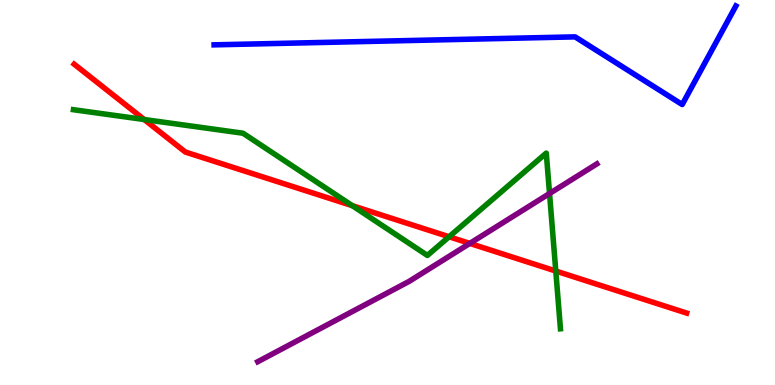[{'lines': ['blue', 'red'], 'intersections': []}, {'lines': ['green', 'red'], 'intersections': [{'x': 1.86, 'y': 6.9}, {'x': 4.55, 'y': 4.66}, {'x': 5.79, 'y': 3.85}, {'x': 7.17, 'y': 2.96}]}, {'lines': ['purple', 'red'], 'intersections': [{'x': 6.06, 'y': 3.68}]}, {'lines': ['blue', 'green'], 'intersections': []}, {'lines': ['blue', 'purple'], 'intersections': []}, {'lines': ['green', 'purple'], 'intersections': [{'x': 7.09, 'y': 4.97}]}]